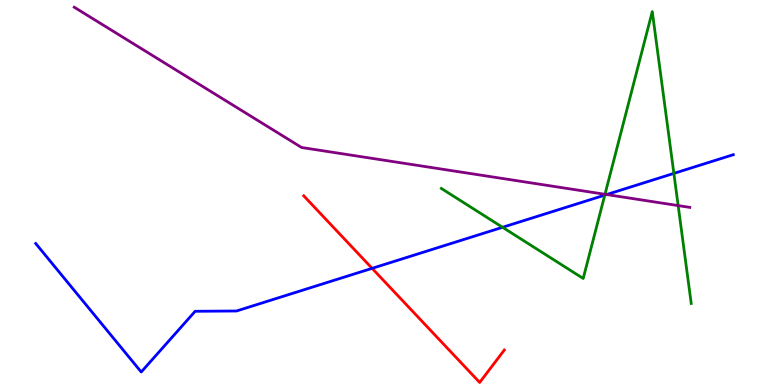[{'lines': ['blue', 'red'], 'intersections': [{'x': 4.8, 'y': 3.03}]}, {'lines': ['green', 'red'], 'intersections': []}, {'lines': ['purple', 'red'], 'intersections': []}, {'lines': ['blue', 'green'], 'intersections': [{'x': 6.48, 'y': 4.1}, {'x': 7.8, 'y': 4.93}, {'x': 8.7, 'y': 5.5}]}, {'lines': ['blue', 'purple'], 'intersections': [{'x': 7.83, 'y': 4.95}]}, {'lines': ['green', 'purple'], 'intersections': [{'x': 7.81, 'y': 4.95}, {'x': 8.75, 'y': 4.66}]}]